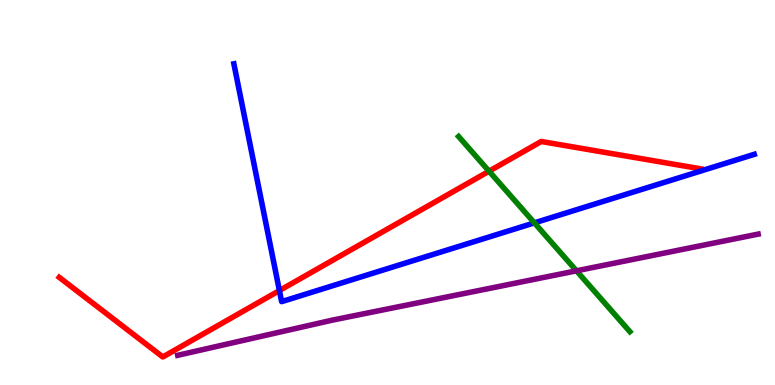[{'lines': ['blue', 'red'], 'intersections': [{'x': 3.61, 'y': 2.45}]}, {'lines': ['green', 'red'], 'intersections': [{'x': 6.31, 'y': 5.55}]}, {'lines': ['purple', 'red'], 'intersections': []}, {'lines': ['blue', 'green'], 'intersections': [{'x': 6.9, 'y': 4.21}]}, {'lines': ['blue', 'purple'], 'intersections': []}, {'lines': ['green', 'purple'], 'intersections': [{'x': 7.44, 'y': 2.97}]}]